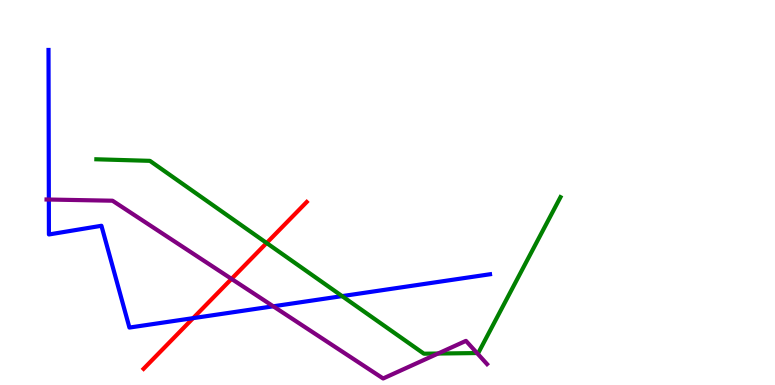[{'lines': ['blue', 'red'], 'intersections': [{'x': 2.49, 'y': 1.74}]}, {'lines': ['green', 'red'], 'intersections': [{'x': 3.44, 'y': 3.69}]}, {'lines': ['purple', 'red'], 'intersections': [{'x': 2.99, 'y': 2.76}]}, {'lines': ['blue', 'green'], 'intersections': [{'x': 4.41, 'y': 2.31}]}, {'lines': ['blue', 'purple'], 'intersections': [{'x': 0.63, 'y': 4.82}, {'x': 3.53, 'y': 2.04}]}, {'lines': ['green', 'purple'], 'intersections': [{'x': 5.65, 'y': 0.817}, {'x': 6.15, 'y': 0.83}]}]